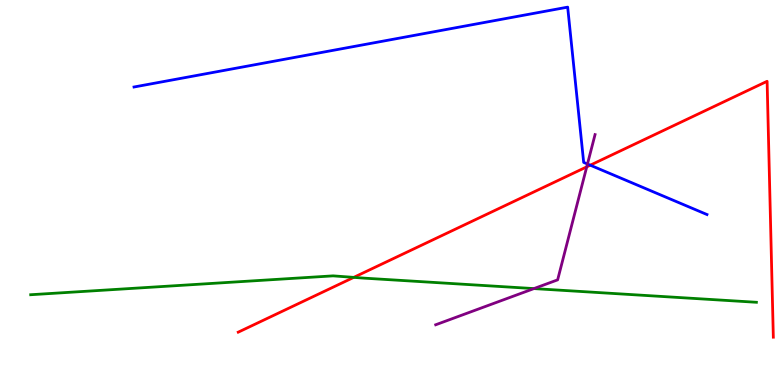[{'lines': ['blue', 'red'], 'intersections': [{'x': 7.62, 'y': 5.71}]}, {'lines': ['green', 'red'], 'intersections': [{'x': 4.56, 'y': 2.8}]}, {'lines': ['purple', 'red'], 'intersections': [{'x': 7.57, 'y': 5.67}]}, {'lines': ['blue', 'green'], 'intersections': []}, {'lines': ['blue', 'purple'], 'intersections': [{'x': 7.58, 'y': 5.74}]}, {'lines': ['green', 'purple'], 'intersections': [{'x': 6.89, 'y': 2.5}]}]